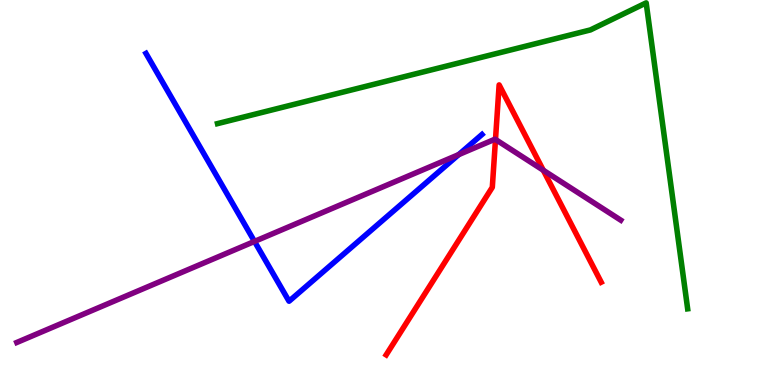[{'lines': ['blue', 'red'], 'intersections': []}, {'lines': ['green', 'red'], 'intersections': []}, {'lines': ['purple', 'red'], 'intersections': [{'x': 6.39, 'y': 6.38}, {'x': 7.01, 'y': 5.58}]}, {'lines': ['blue', 'green'], 'intersections': []}, {'lines': ['blue', 'purple'], 'intersections': [{'x': 3.28, 'y': 3.73}, {'x': 5.92, 'y': 5.98}]}, {'lines': ['green', 'purple'], 'intersections': []}]